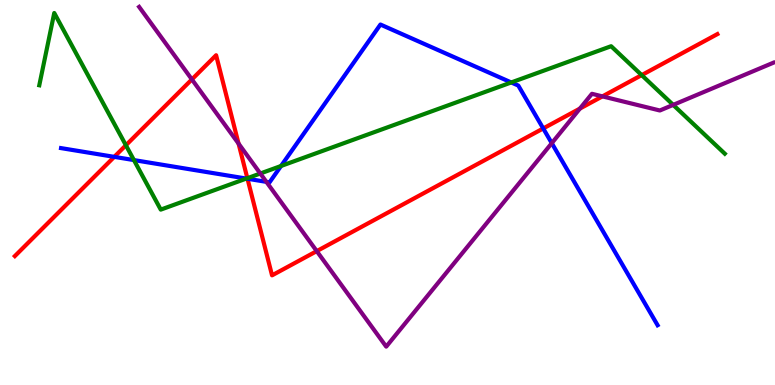[{'lines': ['blue', 'red'], 'intersections': [{'x': 1.47, 'y': 5.93}, {'x': 3.19, 'y': 5.36}, {'x': 7.01, 'y': 6.66}]}, {'lines': ['green', 'red'], 'intersections': [{'x': 1.62, 'y': 6.23}, {'x': 3.19, 'y': 5.37}, {'x': 8.28, 'y': 8.05}]}, {'lines': ['purple', 'red'], 'intersections': [{'x': 2.48, 'y': 7.94}, {'x': 3.08, 'y': 6.27}, {'x': 4.09, 'y': 3.48}, {'x': 7.48, 'y': 7.18}, {'x': 7.77, 'y': 7.5}]}, {'lines': ['blue', 'green'], 'intersections': [{'x': 1.73, 'y': 5.84}, {'x': 3.18, 'y': 5.36}, {'x': 3.63, 'y': 5.69}, {'x': 6.6, 'y': 7.86}]}, {'lines': ['blue', 'purple'], 'intersections': [{'x': 3.44, 'y': 5.28}, {'x': 7.12, 'y': 6.28}]}, {'lines': ['green', 'purple'], 'intersections': [{'x': 3.36, 'y': 5.49}, {'x': 8.69, 'y': 7.28}]}]